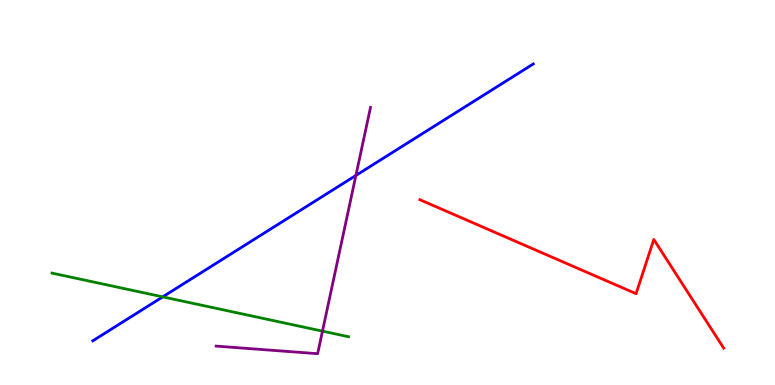[{'lines': ['blue', 'red'], 'intersections': []}, {'lines': ['green', 'red'], 'intersections': []}, {'lines': ['purple', 'red'], 'intersections': []}, {'lines': ['blue', 'green'], 'intersections': [{'x': 2.1, 'y': 2.29}]}, {'lines': ['blue', 'purple'], 'intersections': [{'x': 4.59, 'y': 5.44}]}, {'lines': ['green', 'purple'], 'intersections': [{'x': 4.16, 'y': 1.4}]}]